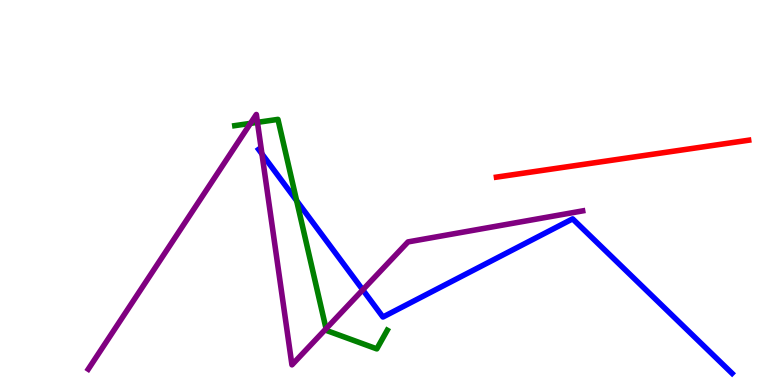[{'lines': ['blue', 'red'], 'intersections': []}, {'lines': ['green', 'red'], 'intersections': []}, {'lines': ['purple', 'red'], 'intersections': []}, {'lines': ['blue', 'green'], 'intersections': [{'x': 3.83, 'y': 4.79}]}, {'lines': ['blue', 'purple'], 'intersections': [{'x': 3.38, 'y': 6.0}, {'x': 4.68, 'y': 2.47}]}, {'lines': ['green', 'purple'], 'intersections': [{'x': 3.23, 'y': 6.8}, {'x': 3.32, 'y': 6.82}, {'x': 4.21, 'y': 1.46}]}]